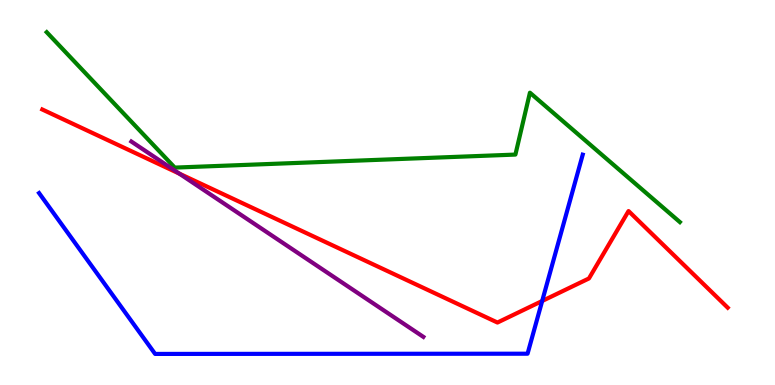[{'lines': ['blue', 'red'], 'intersections': [{'x': 7.0, 'y': 2.18}]}, {'lines': ['green', 'red'], 'intersections': []}, {'lines': ['purple', 'red'], 'intersections': [{'x': 2.31, 'y': 5.49}]}, {'lines': ['blue', 'green'], 'intersections': []}, {'lines': ['blue', 'purple'], 'intersections': []}, {'lines': ['green', 'purple'], 'intersections': []}]